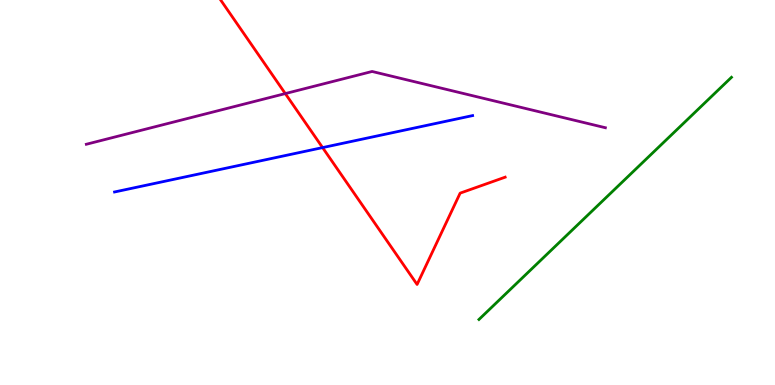[{'lines': ['blue', 'red'], 'intersections': [{'x': 4.16, 'y': 6.17}]}, {'lines': ['green', 'red'], 'intersections': []}, {'lines': ['purple', 'red'], 'intersections': [{'x': 3.68, 'y': 7.57}]}, {'lines': ['blue', 'green'], 'intersections': []}, {'lines': ['blue', 'purple'], 'intersections': []}, {'lines': ['green', 'purple'], 'intersections': []}]